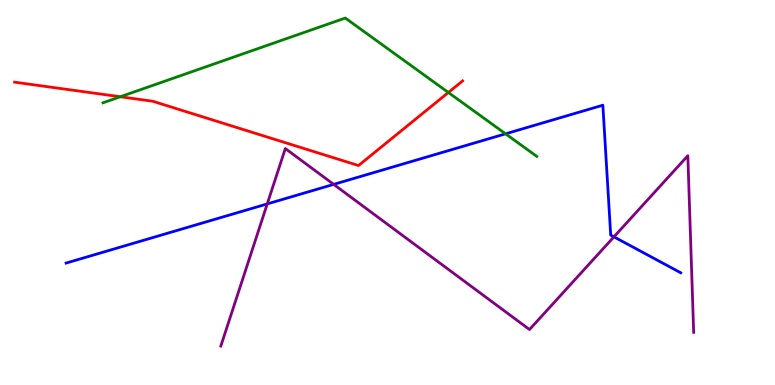[{'lines': ['blue', 'red'], 'intersections': []}, {'lines': ['green', 'red'], 'intersections': [{'x': 1.55, 'y': 7.49}, {'x': 5.79, 'y': 7.6}]}, {'lines': ['purple', 'red'], 'intersections': []}, {'lines': ['blue', 'green'], 'intersections': [{'x': 6.52, 'y': 6.52}]}, {'lines': ['blue', 'purple'], 'intersections': [{'x': 3.45, 'y': 4.7}, {'x': 4.31, 'y': 5.21}, {'x': 7.92, 'y': 3.85}]}, {'lines': ['green', 'purple'], 'intersections': []}]